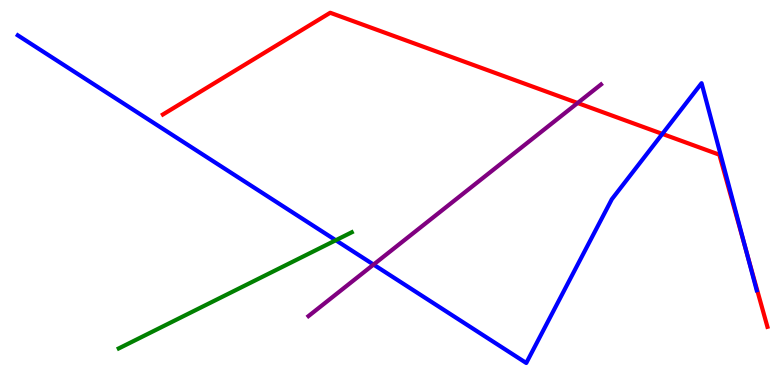[{'lines': ['blue', 'red'], 'intersections': [{'x': 8.55, 'y': 6.52}, {'x': 9.63, 'y': 3.49}]}, {'lines': ['green', 'red'], 'intersections': []}, {'lines': ['purple', 'red'], 'intersections': [{'x': 7.45, 'y': 7.32}]}, {'lines': ['blue', 'green'], 'intersections': [{'x': 4.33, 'y': 3.76}]}, {'lines': ['blue', 'purple'], 'intersections': [{'x': 4.82, 'y': 3.13}]}, {'lines': ['green', 'purple'], 'intersections': []}]